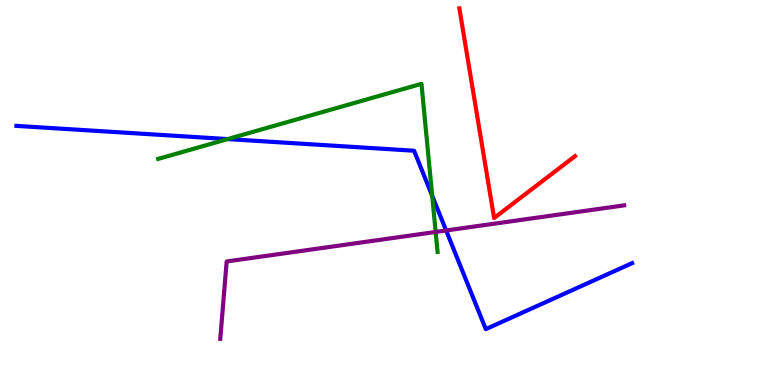[{'lines': ['blue', 'red'], 'intersections': []}, {'lines': ['green', 'red'], 'intersections': []}, {'lines': ['purple', 'red'], 'intersections': []}, {'lines': ['blue', 'green'], 'intersections': [{'x': 2.94, 'y': 6.39}, {'x': 5.58, 'y': 4.91}]}, {'lines': ['blue', 'purple'], 'intersections': [{'x': 5.76, 'y': 4.01}]}, {'lines': ['green', 'purple'], 'intersections': [{'x': 5.62, 'y': 3.97}]}]